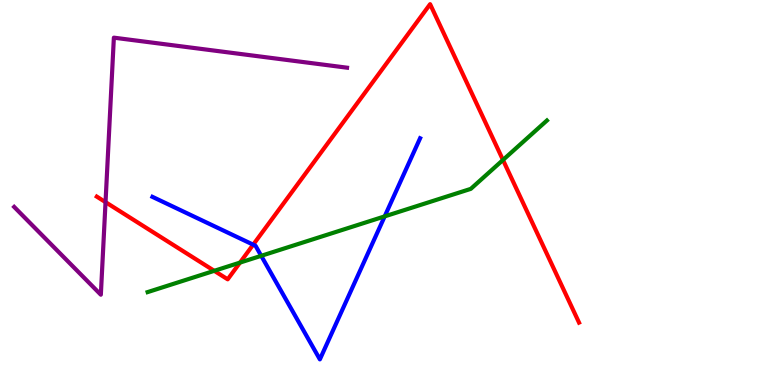[{'lines': ['blue', 'red'], 'intersections': [{'x': 3.27, 'y': 3.65}]}, {'lines': ['green', 'red'], 'intersections': [{'x': 2.76, 'y': 2.97}, {'x': 3.1, 'y': 3.18}, {'x': 6.49, 'y': 5.85}]}, {'lines': ['purple', 'red'], 'intersections': [{'x': 1.36, 'y': 4.75}]}, {'lines': ['blue', 'green'], 'intersections': [{'x': 3.37, 'y': 3.36}, {'x': 4.96, 'y': 4.38}]}, {'lines': ['blue', 'purple'], 'intersections': []}, {'lines': ['green', 'purple'], 'intersections': []}]